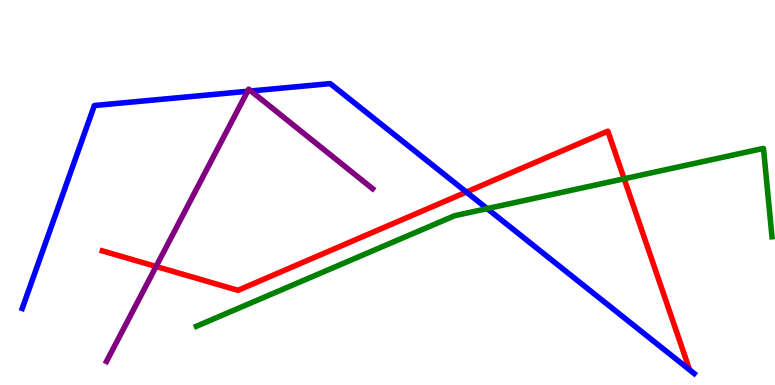[{'lines': ['blue', 'red'], 'intersections': [{'x': 6.02, 'y': 5.01}]}, {'lines': ['green', 'red'], 'intersections': [{'x': 8.05, 'y': 5.36}]}, {'lines': ['purple', 'red'], 'intersections': [{'x': 2.01, 'y': 3.08}]}, {'lines': ['blue', 'green'], 'intersections': [{'x': 6.29, 'y': 4.58}]}, {'lines': ['blue', 'purple'], 'intersections': [{'x': 3.19, 'y': 7.63}, {'x': 3.24, 'y': 7.64}]}, {'lines': ['green', 'purple'], 'intersections': []}]